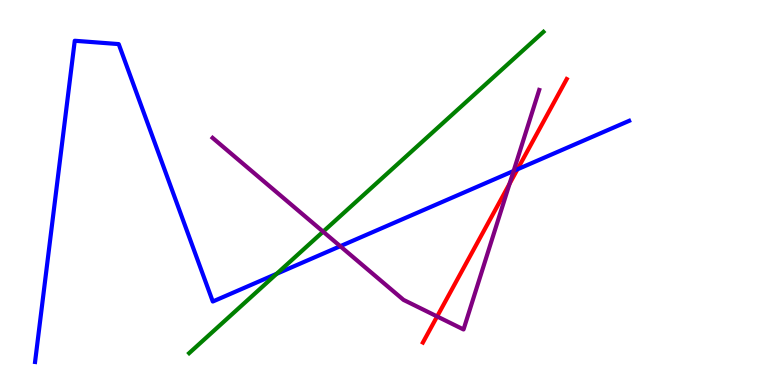[{'lines': ['blue', 'red'], 'intersections': [{'x': 6.68, 'y': 5.6}]}, {'lines': ['green', 'red'], 'intersections': []}, {'lines': ['purple', 'red'], 'intersections': [{'x': 5.64, 'y': 1.78}, {'x': 6.58, 'y': 5.23}]}, {'lines': ['blue', 'green'], 'intersections': [{'x': 3.57, 'y': 2.89}]}, {'lines': ['blue', 'purple'], 'intersections': [{'x': 4.39, 'y': 3.61}, {'x': 6.63, 'y': 5.56}]}, {'lines': ['green', 'purple'], 'intersections': [{'x': 4.17, 'y': 3.98}]}]